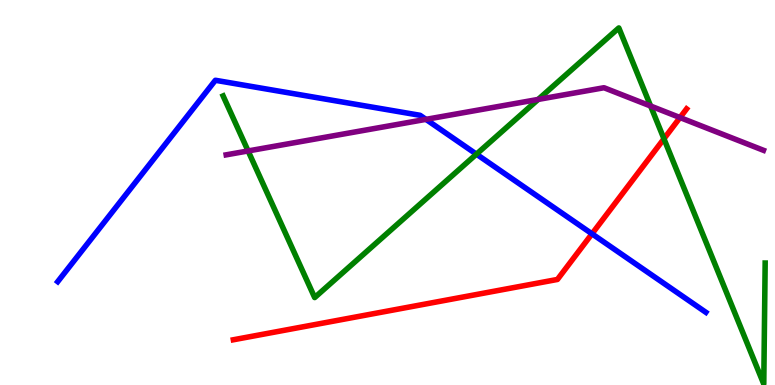[{'lines': ['blue', 'red'], 'intersections': [{'x': 7.64, 'y': 3.93}]}, {'lines': ['green', 'red'], 'intersections': [{'x': 8.57, 'y': 6.4}]}, {'lines': ['purple', 'red'], 'intersections': [{'x': 8.77, 'y': 6.95}]}, {'lines': ['blue', 'green'], 'intersections': [{'x': 6.15, 'y': 6.0}]}, {'lines': ['blue', 'purple'], 'intersections': [{'x': 5.5, 'y': 6.9}]}, {'lines': ['green', 'purple'], 'intersections': [{'x': 3.2, 'y': 6.08}, {'x': 6.94, 'y': 7.42}, {'x': 8.39, 'y': 7.25}]}]